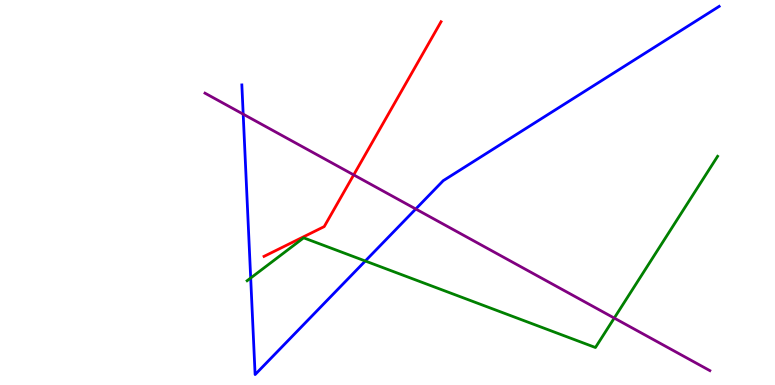[{'lines': ['blue', 'red'], 'intersections': []}, {'lines': ['green', 'red'], 'intersections': []}, {'lines': ['purple', 'red'], 'intersections': [{'x': 4.56, 'y': 5.46}]}, {'lines': ['blue', 'green'], 'intersections': [{'x': 3.23, 'y': 2.78}, {'x': 4.71, 'y': 3.22}]}, {'lines': ['blue', 'purple'], 'intersections': [{'x': 3.14, 'y': 7.03}, {'x': 5.36, 'y': 4.57}]}, {'lines': ['green', 'purple'], 'intersections': [{'x': 7.93, 'y': 1.74}]}]